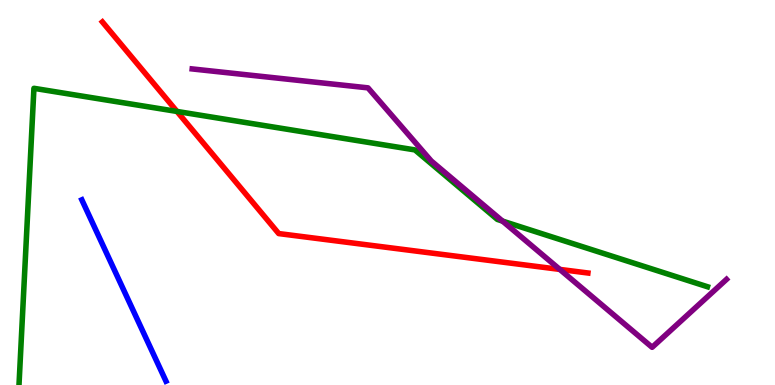[{'lines': ['blue', 'red'], 'intersections': []}, {'lines': ['green', 'red'], 'intersections': [{'x': 2.28, 'y': 7.11}]}, {'lines': ['purple', 'red'], 'intersections': [{'x': 7.22, 'y': 3.0}]}, {'lines': ['blue', 'green'], 'intersections': []}, {'lines': ['blue', 'purple'], 'intersections': []}, {'lines': ['green', 'purple'], 'intersections': [{'x': 6.48, 'y': 4.26}]}]